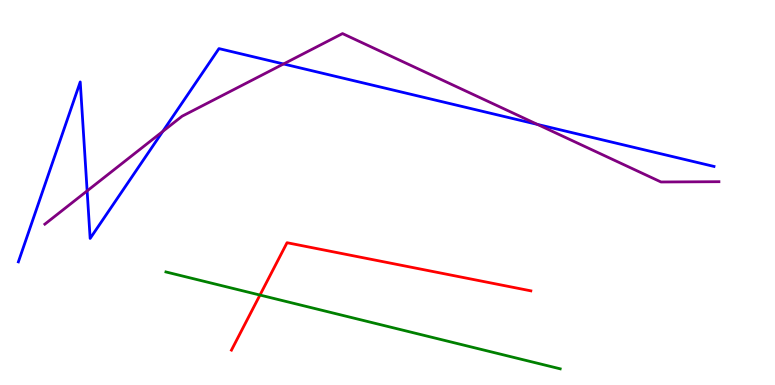[{'lines': ['blue', 'red'], 'intersections': []}, {'lines': ['green', 'red'], 'intersections': [{'x': 3.35, 'y': 2.34}]}, {'lines': ['purple', 'red'], 'intersections': []}, {'lines': ['blue', 'green'], 'intersections': []}, {'lines': ['blue', 'purple'], 'intersections': [{'x': 1.12, 'y': 5.04}, {'x': 2.1, 'y': 6.59}, {'x': 3.66, 'y': 8.34}, {'x': 6.93, 'y': 6.77}]}, {'lines': ['green', 'purple'], 'intersections': []}]